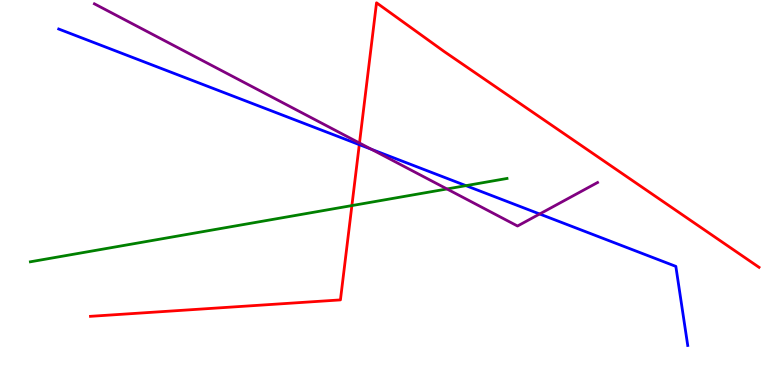[{'lines': ['blue', 'red'], 'intersections': [{'x': 4.64, 'y': 6.24}]}, {'lines': ['green', 'red'], 'intersections': [{'x': 4.54, 'y': 4.66}]}, {'lines': ['purple', 'red'], 'intersections': [{'x': 4.64, 'y': 6.29}]}, {'lines': ['blue', 'green'], 'intersections': [{'x': 6.01, 'y': 5.18}]}, {'lines': ['blue', 'purple'], 'intersections': [{'x': 4.79, 'y': 6.12}, {'x': 6.96, 'y': 4.44}]}, {'lines': ['green', 'purple'], 'intersections': [{'x': 5.77, 'y': 5.09}]}]